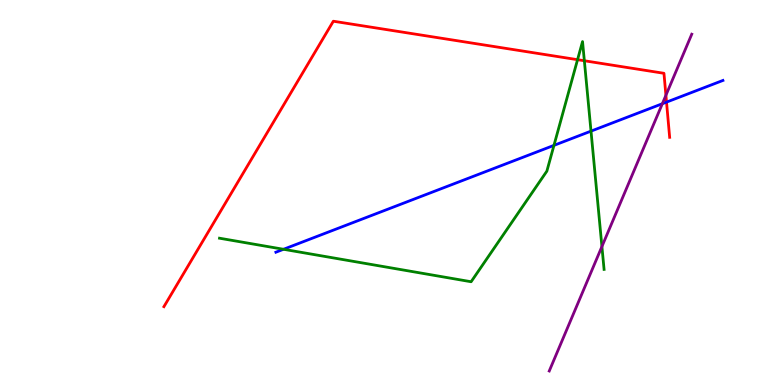[{'lines': ['blue', 'red'], 'intersections': [{'x': 8.6, 'y': 7.35}]}, {'lines': ['green', 'red'], 'intersections': [{'x': 7.45, 'y': 8.45}, {'x': 7.54, 'y': 8.42}]}, {'lines': ['purple', 'red'], 'intersections': [{'x': 8.59, 'y': 7.53}]}, {'lines': ['blue', 'green'], 'intersections': [{'x': 3.66, 'y': 3.53}, {'x': 7.15, 'y': 6.22}, {'x': 7.63, 'y': 6.59}]}, {'lines': ['blue', 'purple'], 'intersections': [{'x': 8.55, 'y': 7.31}]}, {'lines': ['green', 'purple'], 'intersections': [{'x': 7.77, 'y': 3.6}]}]